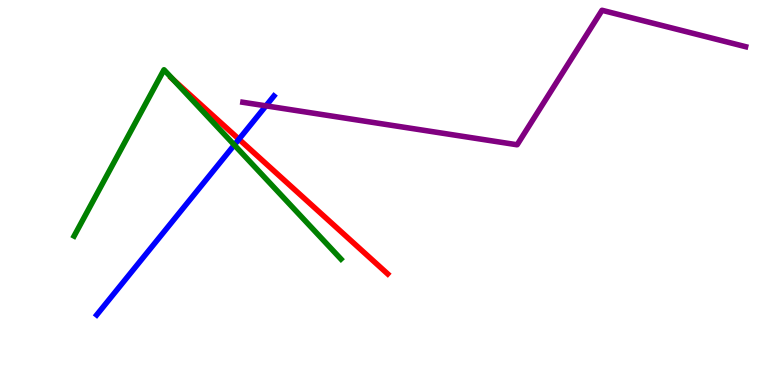[{'lines': ['blue', 'red'], 'intersections': [{'x': 3.08, 'y': 6.38}]}, {'lines': ['green', 'red'], 'intersections': [{'x': 2.24, 'y': 7.93}]}, {'lines': ['purple', 'red'], 'intersections': []}, {'lines': ['blue', 'green'], 'intersections': [{'x': 3.02, 'y': 6.23}]}, {'lines': ['blue', 'purple'], 'intersections': [{'x': 3.43, 'y': 7.25}]}, {'lines': ['green', 'purple'], 'intersections': []}]